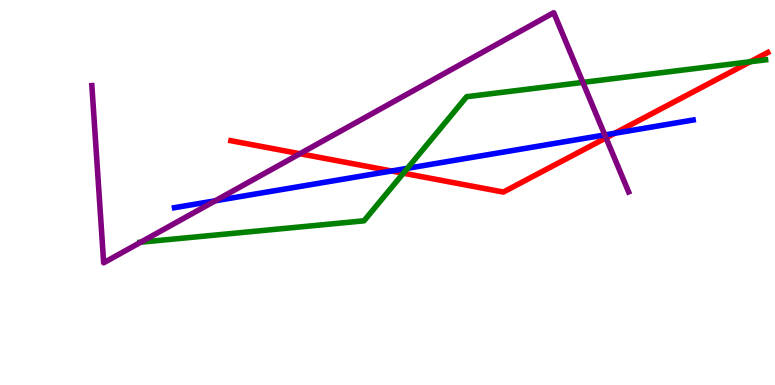[{'lines': ['blue', 'red'], 'intersections': [{'x': 5.05, 'y': 5.56}, {'x': 7.93, 'y': 6.54}]}, {'lines': ['green', 'red'], 'intersections': [{'x': 5.2, 'y': 5.5}, {'x': 9.68, 'y': 8.4}]}, {'lines': ['purple', 'red'], 'intersections': [{'x': 3.87, 'y': 6.01}, {'x': 7.82, 'y': 6.42}]}, {'lines': ['blue', 'green'], 'intersections': [{'x': 5.26, 'y': 5.63}]}, {'lines': ['blue', 'purple'], 'intersections': [{'x': 2.78, 'y': 4.78}, {'x': 7.8, 'y': 6.49}]}, {'lines': ['green', 'purple'], 'intersections': [{'x': 1.82, 'y': 3.71}, {'x': 7.52, 'y': 7.86}]}]